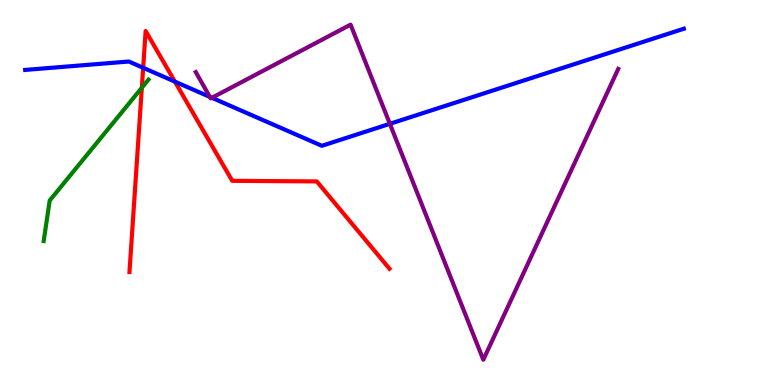[{'lines': ['blue', 'red'], 'intersections': [{'x': 1.85, 'y': 8.24}, {'x': 2.26, 'y': 7.88}]}, {'lines': ['green', 'red'], 'intersections': [{'x': 1.83, 'y': 7.72}]}, {'lines': ['purple', 'red'], 'intersections': []}, {'lines': ['blue', 'green'], 'intersections': []}, {'lines': ['blue', 'purple'], 'intersections': [{'x': 2.71, 'y': 7.48}, {'x': 2.73, 'y': 7.46}, {'x': 5.03, 'y': 6.78}]}, {'lines': ['green', 'purple'], 'intersections': []}]